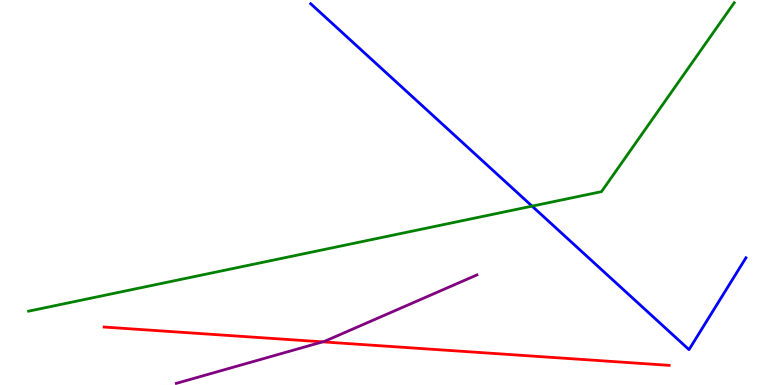[{'lines': ['blue', 'red'], 'intersections': []}, {'lines': ['green', 'red'], 'intersections': []}, {'lines': ['purple', 'red'], 'intersections': [{'x': 4.16, 'y': 1.12}]}, {'lines': ['blue', 'green'], 'intersections': [{'x': 6.87, 'y': 4.65}]}, {'lines': ['blue', 'purple'], 'intersections': []}, {'lines': ['green', 'purple'], 'intersections': []}]